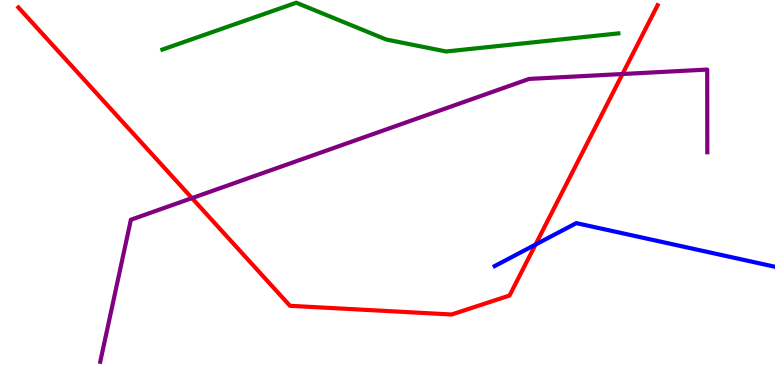[{'lines': ['blue', 'red'], 'intersections': [{'x': 6.91, 'y': 3.65}]}, {'lines': ['green', 'red'], 'intersections': []}, {'lines': ['purple', 'red'], 'intersections': [{'x': 2.48, 'y': 4.85}, {'x': 8.03, 'y': 8.08}]}, {'lines': ['blue', 'green'], 'intersections': []}, {'lines': ['blue', 'purple'], 'intersections': []}, {'lines': ['green', 'purple'], 'intersections': []}]